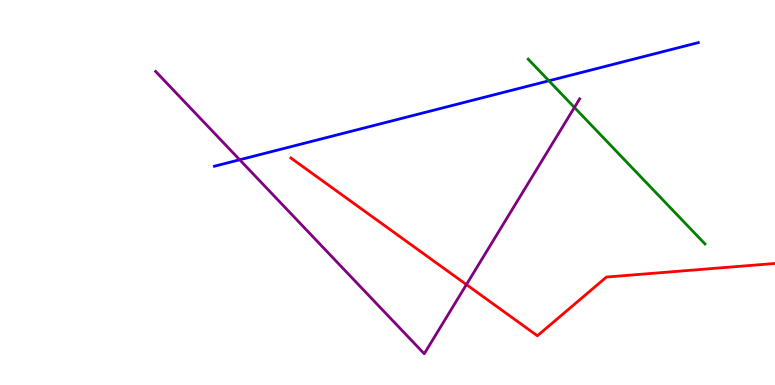[{'lines': ['blue', 'red'], 'intersections': []}, {'lines': ['green', 'red'], 'intersections': []}, {'lines': ['purple', 'red'], 'intersections': [{'x': 6.02, 'y': 2.61}]}, {'lines': ['blue', 'green'], 'intersections': [{'x': 7.08, 'y': 7.9}]}, {'lines': ['blue', 'purple'], 'intersections': [{'x': 3.09, 'y': 5.85}]}, {'lines': ['green', 'purple'], 'intersections': [{'x': 7.41, 'y': 7.21}]}]